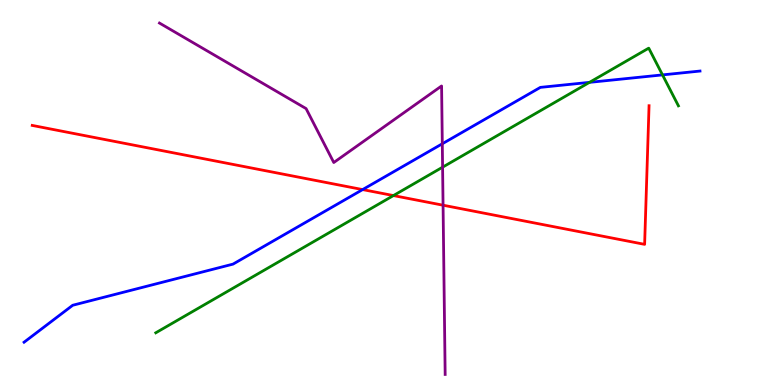[{'lines': ['blue', 'red'], 'intersections': [{'x': 4.68, 'y': 5.08}]}, {'lines': ['green', 'red'], 'intersections': [{'x': 5.08, 'y': 4.92}]}, {'lines': ['purple', 'red'], 'intersections': [{'x': 5.72, 'y': 4.67}]}, {'lines': ['blue', 'green'], 'intersections': [{'x': 7.61, 'y': 7.86}, {'x': 8.55, 'y': 8.05}]}, {'lines': ['blue', 'purple'], 'intersections': [{'x': 5.71, 'y': 6.27}]}, {'lines': ['green', 'purple'], 'intersections': [{'x': 5.71, 'y': 5.66}]}]